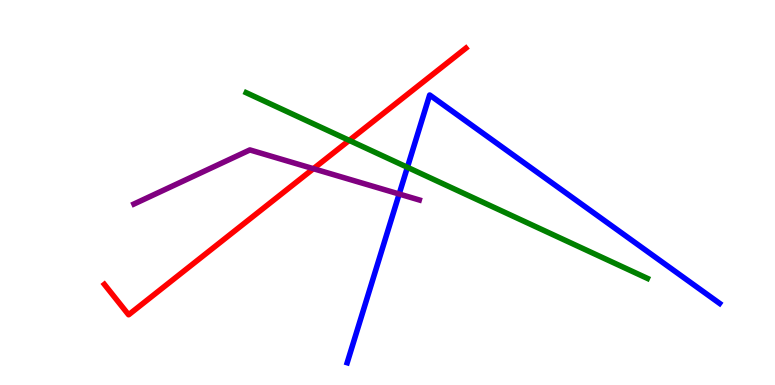[{'lines': ['blue', 'red'], 'intersections': []}, {'lines': ['green', 'red'], 'intersections': [{'x': 4.51, 'y': 6.35}]}, {'lines': ['purple', 'red'], 'intersections': [{'x': 4.04, 'y': 5.62}]}, {'lines': ['blue', 'green'], 'intersections': [{'x': 5.26, 'y': 5.65}]}, {'lines': ['blue', 'purple'], 'intersections': [{'x': 5.15, 'y': 4.96}]}, {'lines': ['green', 'purple'], 'intersections': []}]